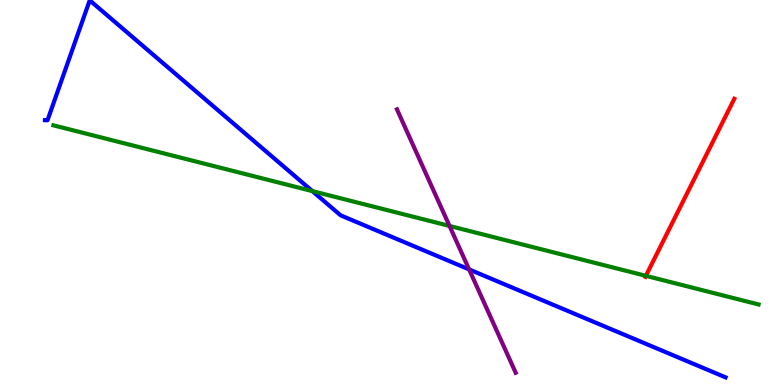[{'lines': ['blue', 'red'], 'intersections': []}, {'lines': ['green', 'red'], 'intersections': [{'x': 8.33, 'y': 2.84}]}, {'lines': ['purple', 'red'], 'intersections': []}, {'lines': ['blue', 'green'], 'intersections': [{'x': 4.03, 'y': 5.04}]}, {'lines': ['blue', 'purple'], 'intersections': [{'x': 6.05, 'y': 3.0}]}, {'lines': ['green', 'purple'], 'intersections': [{'x': 5.8, 'y': 4.13}]}]